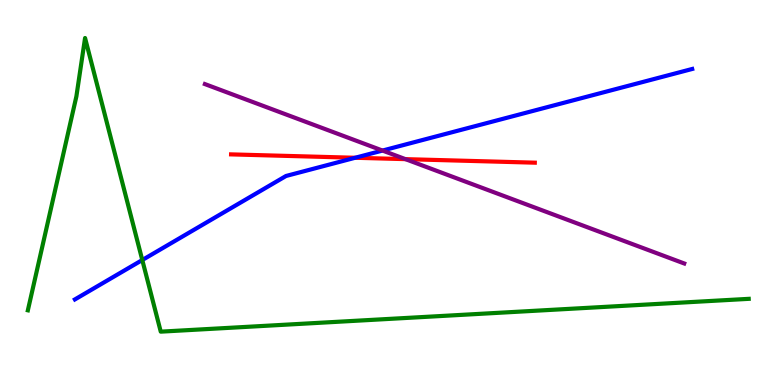[{'lines': ['blue', 'red'], 'intersections': [{'x': 4.58, 'y': 5.9}]}, {'lines': ['green', 'red'], 'intersections': []}, {'lines': ['purple', 'red'], 'intersections': [{'x': 5.23, 'y': 5.87}]}, {'lines': ['blue', 'green'], 'intersections': [{'x': 1.84, 'y': 3.25}]}, {'lines': ['blue', 'purple'], 'intersections': [{'x': 4.94, 'y': 6.09}]}, {'lines': ['green', 'purple'], 'intersections': []}]